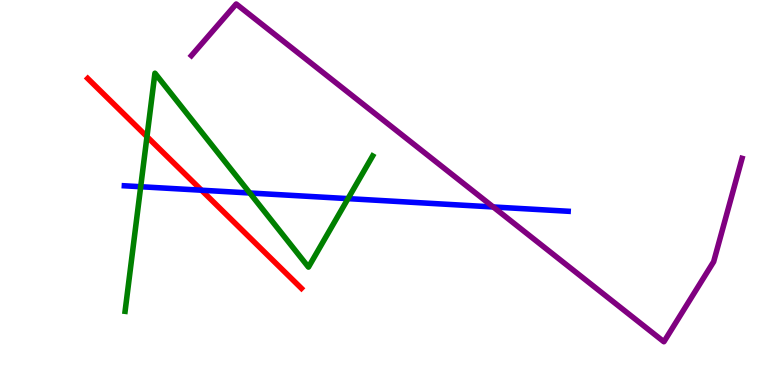[{'lines': ['blue', 'red'], 'intersections': [{'x': 2.6, 'y': 5.06}]}, {'lines': ['green', 'red'], 'intersections': [{'x': 1.9, 'y': 6.45}]}, {'lines': ['purple', 'red'], 'intersections': []}, {'lines': ['blue', 'green'], 'intersections': [{'x': 1.82, 'y': 5.15}, {'x': 3.22, 'y': 4.99}, {'x': 4.49, 'y': 4.84}]}, {'lines': ['blue', 'purple'], 'intersections': [{'x': 6.36, 'y': 4.62}]}, {'lines': ['green', 'purple'], 'intersections': []}]